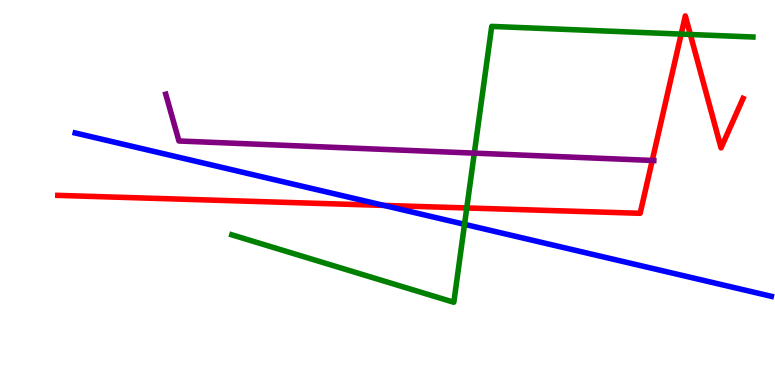[{'lines': ['blue', 'red'], 'intersections': [{'x': 4.95, 'y': 4.66}]}, {'lines': ['green', 'red'], 'intersections': [{'x': 6.02, 'y': 4.6}, {'x': 8.79, 'y': 9.11}, {'x': 8.91, 'y': 9.1}]}, {'lines': ['purple', 'red'], 'intersections': [{'x': 8.42, 'y': 5.83}]}, {'lines': ['blue', 'green'], 'intersections': [{'x': 5.99, 'y': 4.17}]}, {'lines': ['blue', 'purple'], 'intersections': []}, {'lines': ['green', 'purple'], 'intersections': [{'x': 6.12, 'y': 6.02}]}]